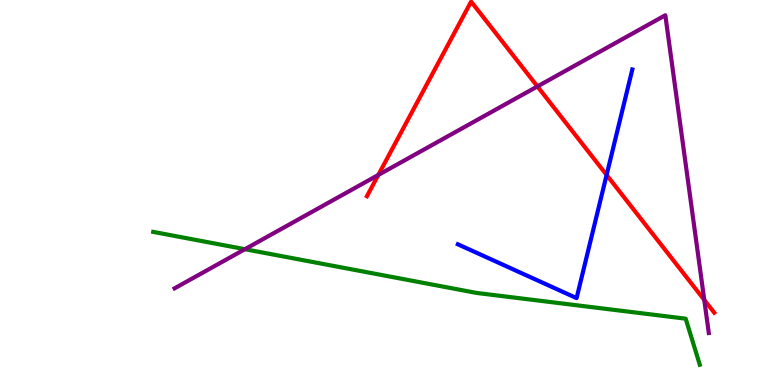[{'lines': ['blue', 'red'], 'intersections': [{'x': 7.83, 'y': 5.46}]}, {'lines': ['green', 'red'], 'intersections': []}, {'lines': ['purple', 'red'], 'intersections': [{'x': 4.88, 'y': 5.46}, {'x': 6.93, 'y': 7.76}, {'x': 9.09, 'y': 2.21}]}, {'lines': ['blue', 'green'], 'intersections': []}, {'lines': ['blue', 'purple'], 'intersections': []}, {'lines': ['green', 'purple'], 'intersections': [{'x': 3.16, 'y': 3.53}]}]